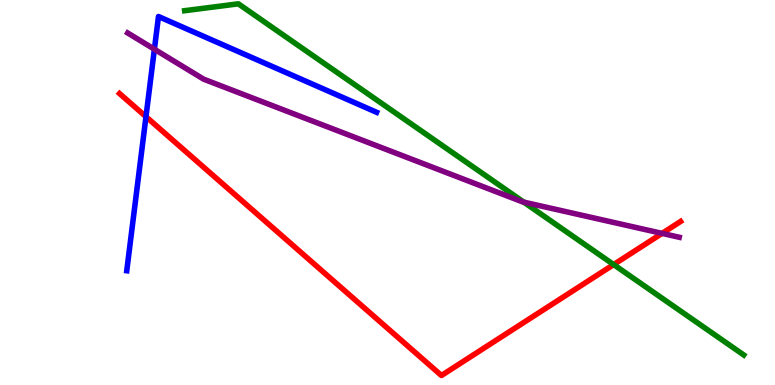[{'lines': ['blue', 'red'], 'intersections': [{'x': 1.88, 'y': 6.97}]}, {'lines': ['green', 'red'], 'intersections': [{'x': 7.92, 'y': 3.13}]}, {'lines': ['purple', 'red'], 'intersections': [{'x': 8.54, 'y': 3.94}]}, {'lines': ['blue', 'green'], 'intersections': []}, {'lines': ['blue', 'purple'], 'intersections': [{'x': 1.99, 'y': 8.72}]}, {'lines': ['green', 'purple'], 'intersections': [{'x': 6.76, 'y': 4.75}]}]